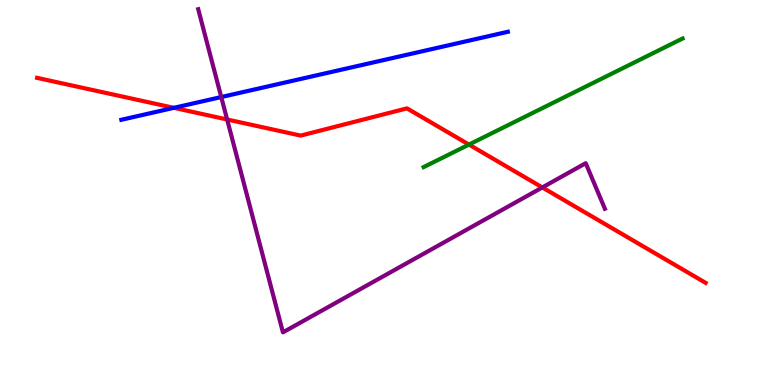[{'lines': ['blue', 'red'], 'intersections': [{'x': 2.24, 'y': 7.2}]}, {'lines': ['green', 'red'], 'intersections': [{'x': 6.05, 'y': 6.24}]}, {'lines': ['purple', 'red'], 'intersections': [{'x': 2.93, 'y': 6.9}, {'x': 7.0, 'y': 5.13}]}, {'lines': ['blue', 'green'], 'intersections': []}, {'lines': ['blue', 'purple'], 'intersections': [{'x': 2.85, 'y': 7.48}]}, {'lines': ['green', 'purple'], 'intersections': []}]